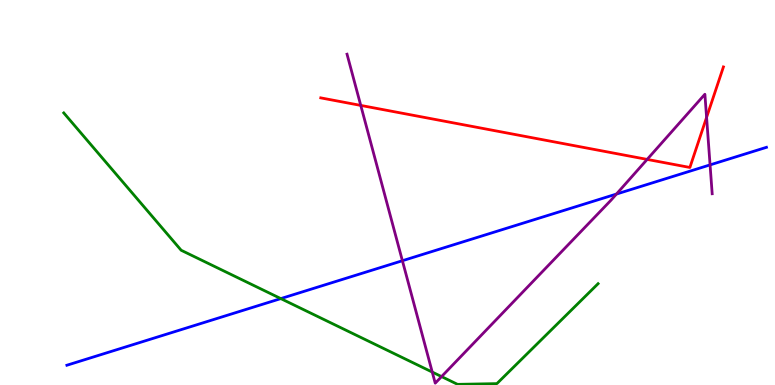[{'lines': ['blue', 'red'], 'intersections': []}, {'lines': ['green', 'red'], 'intersections': []}, {'lines': ['purple', 'red'], 'intersections': [{'x': 4.65, 'y': 7.26}, {'x': 8.35, 'y': 5.86}, {'x': 9.12, 'y': 6.95}]}, {'lines': ['blue', 'green'], 'intersections': [{'x': 3.62, 'y': 2.24}]}, {'lines': ['blue', 'purple'], 'intersections': [{'x': 5.19, 'y': 3.23}, {'x': 7.95, 'y': 4.96}, {'x': 9.16, 'y': 5.72}]}, {'lines': ['green', 'purple'], 'intersections': [{'x': 5.58, 'y': 0.336}, {'x': 5.7, 'y': 0.218}]}]